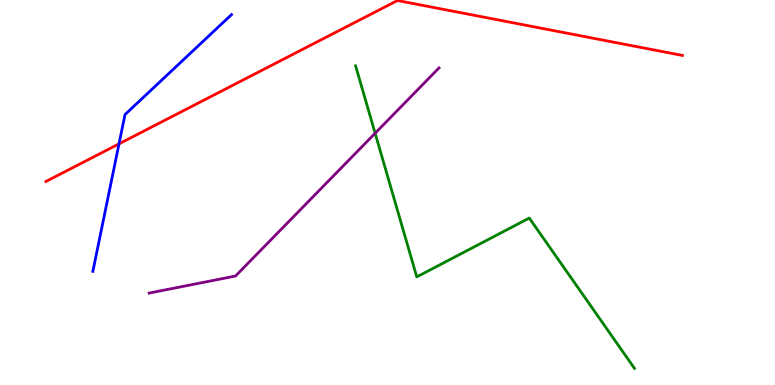[{'lines': ['blue', 'red'], 'intersections': [{'x': 1.54, 'y': 6.26}]}, {'lines': ['green', 'red'], 'intersections': []}, {'lines': ['purple', 'red'], 'intersections': []}, {'lines': ['blue', 'green'], 'intersections': []}, {'lines': ['blue', 'purple'], 'intersections': []}, {'lines': ['green', 'purple'], 'intersections': [{'x': 4.84, 'y': 6.54}]}]